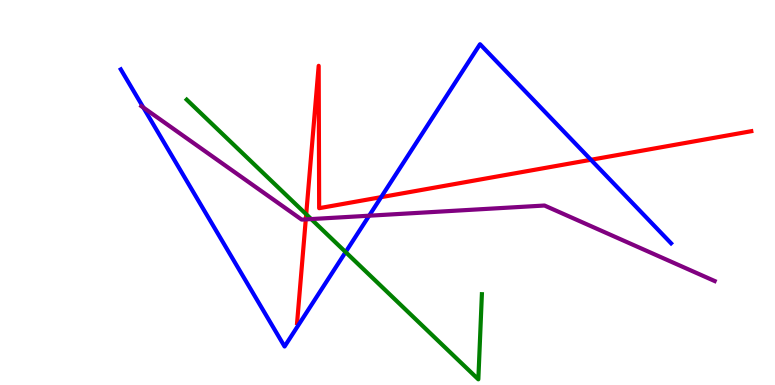[{'lines': ['blue', 'red'], 'intersections': [{'x': 4.92, 'y': 4.88}, {'x': 7.62, 'y': 5.85}]}, {'lines': ['green', 'red'], 'intersections': [{'x': 3.95, 'y': 4.43}]}, {'lines': ['purple', 'red'], 'intersections': [{'x': 3.95, 'y': 4.3}]}, {'lines': ['blue', 'green'], 'intersections': [{'x': 4.46, 'y': 3.45}]}, {'lines': ['blue', 'purple'], 'intersections': [{'x': 1.85, 'y': 7.21}, {'x': 4.76, 'y': 4.4}]}, {'lines': ['green', 'purple'], 'intersections': [{'x': 4.02, 'y': 4.31}]}]